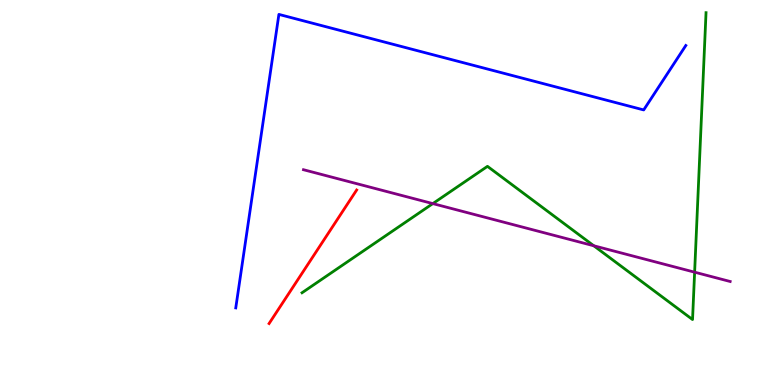[{'lines': ['blue', 'red'], 'intersections': []}, {'lines': ['green', 'red'], 'intersections': []}, {'lines': ['purple', 'red'], 'intersections': []}, {'lines': ['blue', 'green'], 'intersections': []}, {'lines': ['blue', 'purple'], 'intersections': []}, {'lines': ['green', 'purple'], 'intersections': [{'x': 5.58, 'y': 4.71}, {'x': 7.66, 'y': 3.62}, {'x': 8.96, 'y': 2.93}]}]